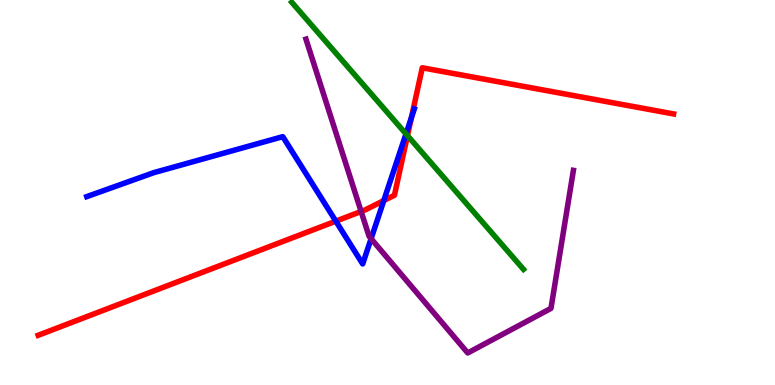[{'lines': ['blue', 'red'], 'intersections': [{'x': 4.33, 'y': 4.26}, {'x': 4.95, 'y': 4.79}, {'x': 5.31, 'y': 6.94}]}, {'lines': ['green', 'red'], 'intersections': [{'x': 5.26, 'y': 6.48}]}, {'lines': ['purple', 'red'], 'intersections': [{'x': 4.66, 'y': 4.51}]}, {'lines': ['blue', 'green'], 'intersections': [{'x': 5.24, 'y': 6.52}]}, {'lines': ['blue', 'purple'], 'intersections': [{'x': 4.79, 'y': 3.8}]}, {'lines': ['green', 'purple'], 'intersections': []}]